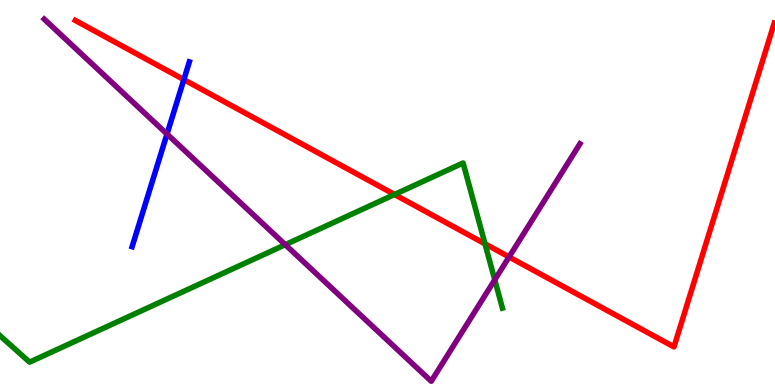[{'lines': ['blue', 'red'], 'intersections': [{'x': 2.37, 'y': 7.93}]}, {'lines': ['green', 'red'], 'intersections': [{'x': 5.09, 'y': 4.95}, {'x': 6.26, 'y': 3.67}]}, {'lines': ['purple', 'red'], 'intersections': [{'x': 6.57, 'y': 3.33}]}, {'lines': ['blue', 'green'], 'intersections': []}, {'lines': ['blue', 'purple'], 'intersections': [{'x': 2.15, 'y': 6.52}]}, {'lines': ['green', 'purple'], 'intersections': [{'x': 3.68, 'y': 3.64}, {'x': 6.38, 'y': 2.73}]}]